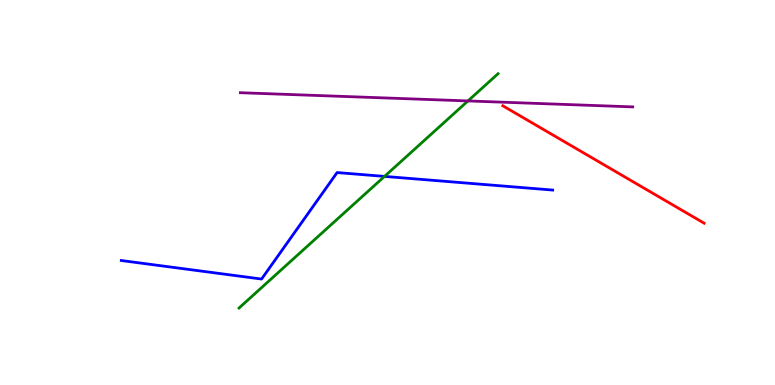[{'lines': ['blue', 'red'], 'intersections': []}, {'lines': ['green', 'red'], 'intersections': []}, {'lines': ['purple', 'red'], 'intersections': []}, {'lines': ['blue', 'green'], 'intersections': [{'x': 4.96, 'y': 5.42}]}, {'lines': ['blue', 'purple'], 'intersections': []}, {'lines': ['green', 'purple'], 'intersections': [{'x': 6.04, 'y': 7.38}]}]